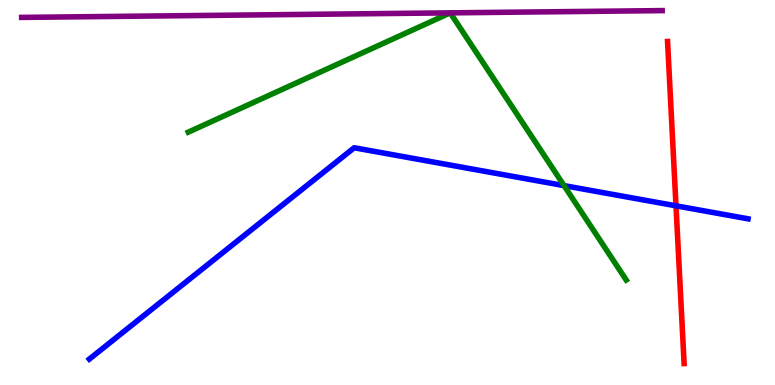[{'lines': ['blue', 'red'], 'intersections': [{'x': 8.72, 'y': 4.65}]}, {'lines': ['green', 'red'], 'intersections': []}, {'lines': ['purple', 'red'], 'intersections': []}, {'lines': ['blue', 'green'], 'intersections': [{'x': 7.28, 'y': 5.18}]}, {'lines': ['blue', 'purple'], 'intersections': []}, {'lines': ['green', 'purple'], 'intersections': [{'x': 5.81, 'y': 9.67}, {'x': 5.81, 'y': 9.67}]}]